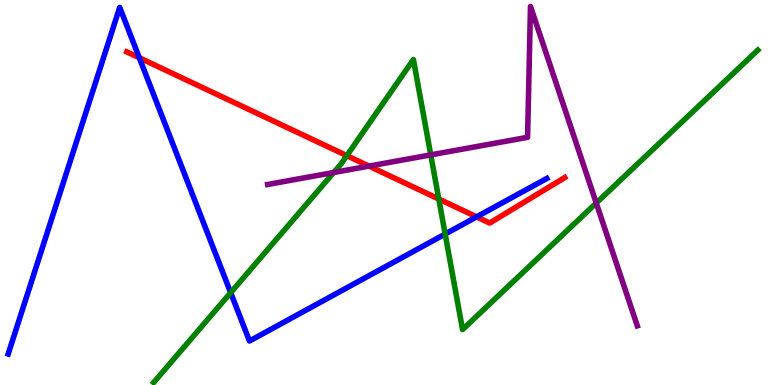[{'lines': ['blue', 'red'], 'intersections': [{'x': 1.8, 'y': 8.5}, {'x': 6.15, 'y': 4.37}]}, {'lines': ['green', 'red'], 'intersections': [{'x': 4.48, 'y': 5.96}, {'x': 5.66, 'y': 4.83}]}, {'lines': ['purple', 'red'], 'intersections': [{'x': 4.76, 'y': 5.69}]}, {'lines': ['blue', 'green'], 'intersections': [{'x': 2.98, 'y': 2.4}, {'x': 5.74, 'y': 3.92}]}, {'lines': ['blue', 'purple'], 'intersections': []}, {'lines': ['green', 'purple'], 'intersections': [{'x': 4.31, 'y': 5.52}, {'x': 5.56, 'y': 5.98}, {'x': 7.69, 'y': 4.73}]}]